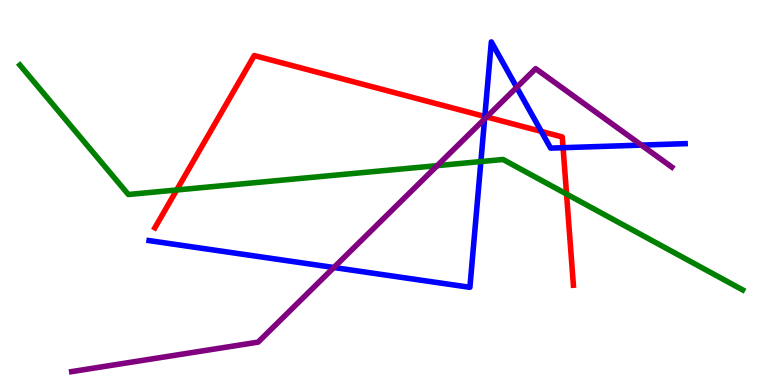[{'lines': ['blue', 'red'], 'intersections': [{'x': 6.26, 'y': 6.97}, {'x': 6.98, 'y': 6.59}, {'x': 7.27, 'y': 6.16}]}, {'lines': ['green', 'red'], 'intersections': [{'x': 2.28, 'y': 5.07}, {'x': 7.31, 'y': 4.96}]}, {'lines': ['purple', 'red'], 'intersections': [{'x': 6.28, 'y': 6.96}]}, {'lines': ['blue', 'green'], 'intersections': [{'x': 6.2, 'y': 5.8}]}, {'lines': ['blue', 'purple'], 'intersections': [{'x': 4.31, 'y': 3.05}, {'x': 6.25, 'y': 6.91}, {'x': 6.67, 'y': 7.73}, {'x': 8.28, 'y': 6.23}]}, {'lines': ['green', 'purple'], 'intersections': [{'x': 5.64, 'y': 5.7}]}]